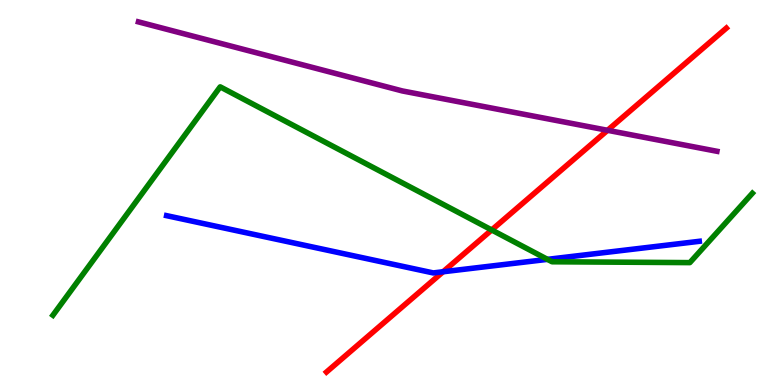[{'lines': ['blue', 'red'], 'intersections': [{'x': 5.72, 'y': 2.94}]}, {'lines': ['green', 'red'], 'intersections': [{'x': 6.34, 'y': 4.03}]}, {'lines': ['purple', 'red'], 'intersections': [{'x': 7.84, 'y': 6.62}]}, {'lines': ['blue', 'green'], 'intersections': [{'x': 7.06, 'y': 3.26}]}, {'lines': ['blue', 'purple'], 'intersections': []}, {'lines': ['green', 'purple'], 'intersections': []}]